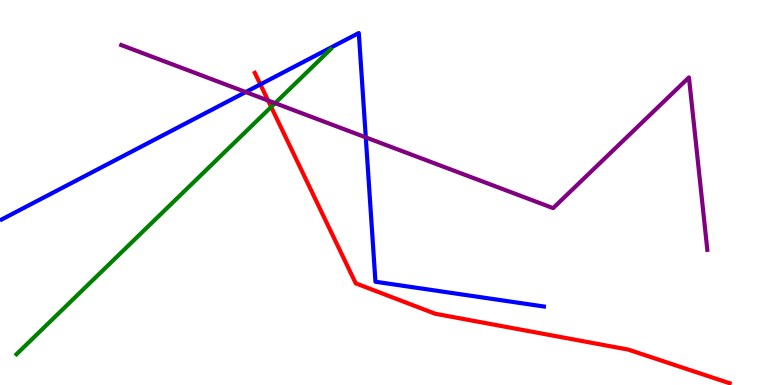[{'lines': ['blue', 'red'], 'intersections': [{'x': 3.36, 'y': 7.81}]}, {'lines': ['green', 'red'], 'intersections': [{'x': 3.5, 'y': 7.22}]}, {'lines': ['purple', 'red'], 'intersections': [{'x': 3.46, 'y': 7.39}]}, {'lines': ['blue', 'green'], 'intersections': []}, {'lines': ['blue', 'purple'], 'intersections': [{'x': 3.17, 'y': 7.61}, {'x': 4.72, 'y': 6.43}]}, {'lines': ['green', 'purple'], 'intersections': [{'x': 3.55, 'y': 7.32}]}]